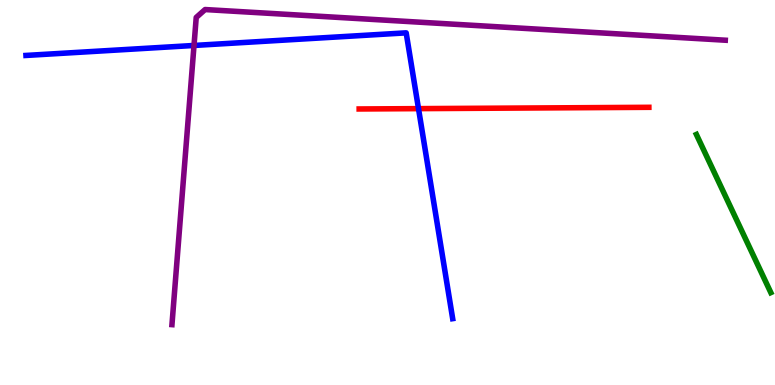[{'lines': ['blue', 'red'], 'intersections': [{'x': 5.4, 'y': 7.18}]}, {'lines': ['green', 'red'], 'intersections': []}, {'lines': ['purple', 'red'], 'intersections': []}, {'lines': ['blue', 'green'], 'intersections': []}, {'lines': ['blue', 'purple'], 'intersections': [{'x': 2.5, 'y': 8.82}]}, {'lines': ['green', 'purple'], 'intersections': []}]